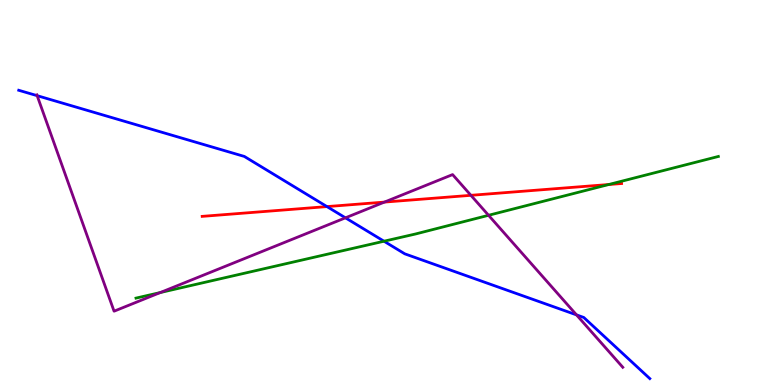[{'lines': ['blue', 'red'], 'intersections': [{'x': 4.22, 'y': 4.63}]}, {'lines': ['green', 'red'], 'intersections': [{'x': 7.86, 'y': 5.21}]}, {'lines': ['purple', 'red'], 'intersections': [{'x': 4.96, 'y': 4.75}, {'x': 6.08, 'y': 4.93}]}, {'lines': ['blue', 'green'], 'intersections': [{'x': 4.95, 'y': 3.73}]}, {'lines': ['blue', 'purple'], 'intersections': [{'x': 0.479, 'y': 7.51}, {'x': 4.46, 'y': 4.34}, {'x': 7.44, 'y': 1.82}]}, {'lines': ['green', 'purple'], 'intersections': [{'x': 2.07, 'y': 2.4}, {'x': 6.3, 'y': 4.41}]}]